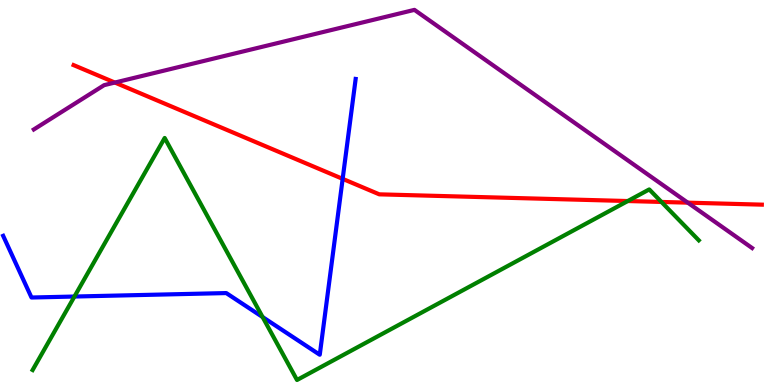[{'lines': ['blue', 'red'], 'intersections': [{'x': 4.42, 'y': 5.35}]}, {'lines': ['green', 'red'], 'intersections': [{'x': 8.1, 'y': 4.78}, {'x': 8.53, 'y': 4.75}]}, {'lines': ['purple', 'red'], 'intersections': [{'x': 1.48, 'y': 7.86}, {'x': 8.87, 'y': 4.74}]}, {'lines': ['blue', 'green'], 'intersections': [{'x': 0.961, 'y': 2.3}, {'x': 3.39, 'y': 1.77}]}, {'lines': ['blue', 'purple'], 'intersections': []}, {'lines': ['green', 'purple'], 'intersections': []}]